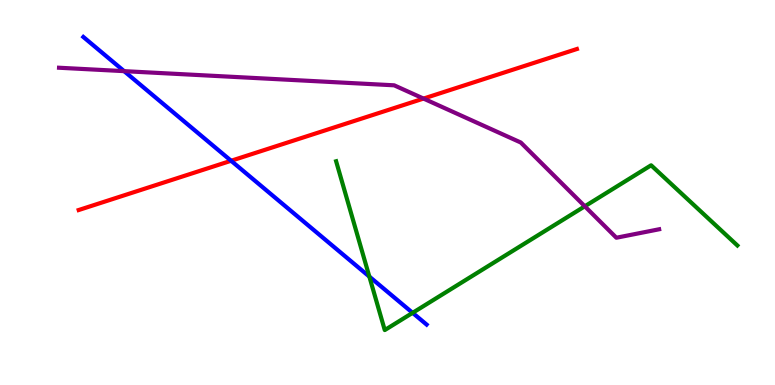[{'lines': ['blue', 'red'], 'intersections': [{'x': 2.98, 'y': 5.82}]}, {'lines': ['green', 'red'], 'intersections': []}, {'lines': ['purple', 'red'], 'intersections': [{'x': 5.46, 'y': 7.44}]}, {'lines': ['blue', 'green'], 'intersections': [{'x': 4.77, 'y': 2.82}, {'x': 5.32, 'y': 1.87}]}, {'lines': ['blue', 'purple'], 'intersections': [{'x': 1.6, 'y': 8.15}]}, {'lines': ['green', 'purple'], 'intersections': [{'x': 7.55, 'y': 4.64}]}]